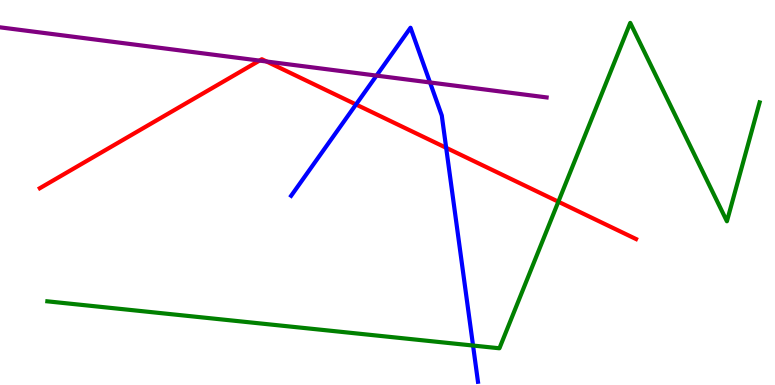[{'lines': ['blue', 'red'], 'intersections': [{'x': 4.59, 'y': 7.29}, {'x': 5.76, 'y': 6.16}]}, {'lines': ['green', 'red'], 'intersections': [{'x': 7.2, 'y': 4.76}]}, {'lines': ['purple', 'red'], 'intersections': [{'x': 3.35, 'y': 8.43}, {'x': 3.44, 'y': 8.4}]}, {'lines': ['blue', 'green'], 'intersections': [{'x': 6.1, 'y': 1.02}]}, {'lines': ['blue', 'purple'], 'intersections': [{'x': 4.86, 'y': 8.04}, {'x': 5.55, 'y': 7.86}]}, {'lines': ['green', 'purple'], 'intersections': []}]